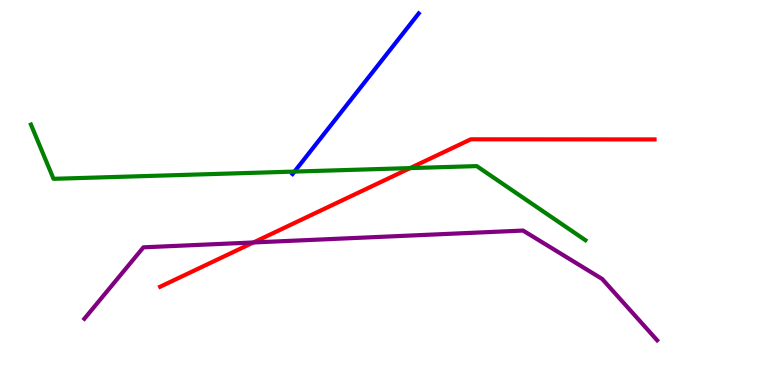[{'lines': ['blue', 'red'], 'intersections': []}, {'lines': ['green', 'red'], 'intersections': [{'x': 5.29, 'y': 5.63}]}, {'lines': ['purple', 'red'], 'intersections': [{'x': 3.27, 'y': 3.7}]}, {'lines': ['blue', 'green'], 'intersections': [{'x': 3.8, 'y': 5.54}]}, {'lines': ['blue', 'purple'], 'intersections': []}, {'lines': ['green', 'purple'], 'intersections': []}]